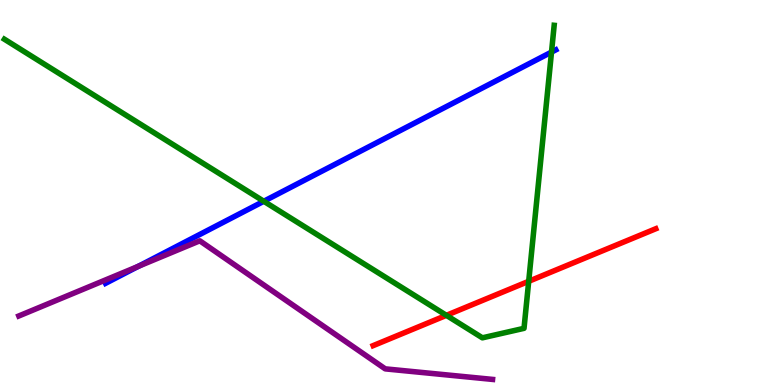[{'lines': ['blue', 'red'], 'intersections': []}, {'lines': ['green', 'red'], 'intersections': [{'x': 5.76, 'y': 1.81}, {'x': 6.82, 'y': 2.69}]}, {'lines': ['purple', 'red'], 'intersections': []}, {'lines': ['blue', 'green'], 'intersections': [{'x': 3.4, 'y': 4.77}, {'x': 7.12, 'y': 8.65}]}, {'lines': ['blue', 'purple'], 'intersections': [{'x': 1.78, 'y': 3.08}]}, {'lines': ['green', 'purple'], 'intersections': []}]